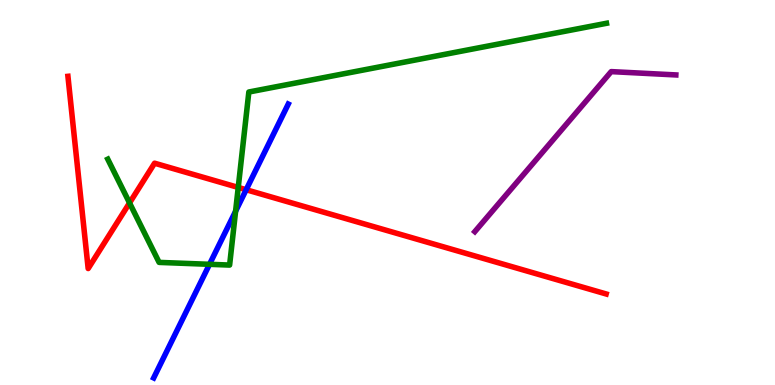[{'lines': ['blue', 'red'], 'intersections': [{'x': 3.18, 'y': 5.07}]}, {'lines': ['green', 'red'], 'intersections': [{'x': 1.67, 'y': 4.73}, {'x': 3.07, 'y': 5.13}]}, {'lines': ['purple', 'red'], 'intersections': []}, {'lines': ['blue', 'green'], 'intersections': [{'x': 2.7, 'y': 3.13}, {'x': 3.04, 'y': 4.51}]}, {'lines': ['blue', 'purple'], 'intersections': []}, {'lines': ['green', 'purple'], 'intersections': []}]